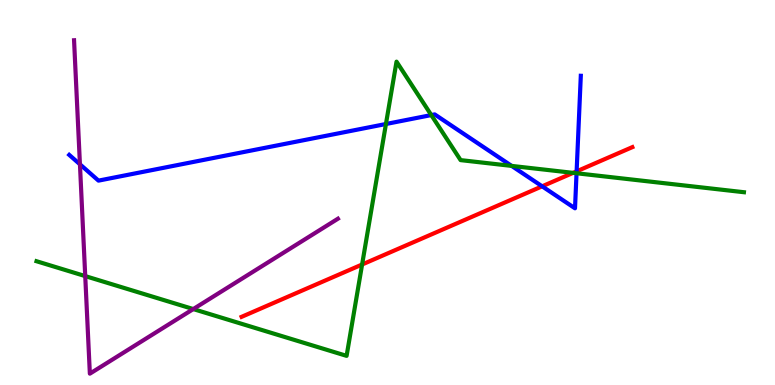[{'lines': ['blue', 'red'], 'intersections': [{'x': 7.0, 'y': 5.16}, {'x': 7.44, 'y': 5.55}]}, {'lines': ['green', 'red'], 'intersections': [{'x': 4.67, 'y': 3.13}, {'x': 7.39, 'y': 5.51}]}, {'lines': ['purple', 'red'], 'intersections': []}, {'lines': ['blue', 'green'], 'intersections': [{'x': 4.98, 'y': 6.78}, {'x': 5.57, 'y': 7.01}, {'x': 6.6, 'y': 5.69}, {'x': 7.44, 'y': 5.5}]}, {'lines': ['blue', 'purple'], 'intersections': [{'x': 1.03, 'y': 5.73}]}, {'lines': ['green', 'purple'], 'intersections': [{'x': 1.1, 'y': 2.83}, {'x': 2.49, 'y': 1.97}]}]